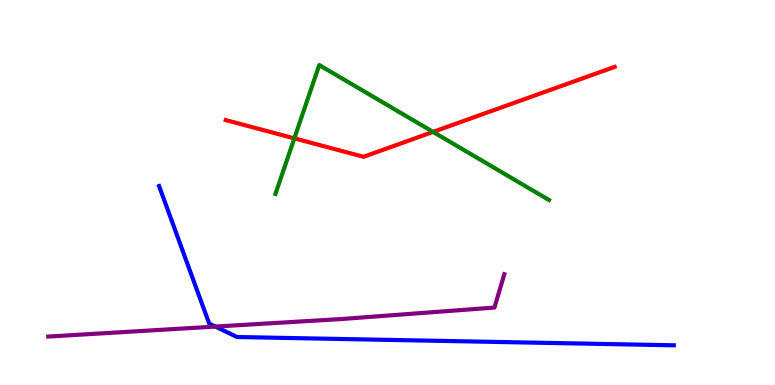[{'lines': ['blue', 'red'], 'intersections': []}, {'lines': ['green', 'red'], 'intersections': [{'x': 3.8, 'y': 6.41}, {'x': 5.59, 'y': 6.57}]}, {'lines': ['purple', 'red'], 'intersections': []}, {'lines': ['blue', 'green'], 'intersections': []}, {'lines': ['blue', 'purple'], 'intersections': [{'x': 2.78, 'y': 1.52}]}, {'lines': ['green', 'purple'], 'intersections': []}]